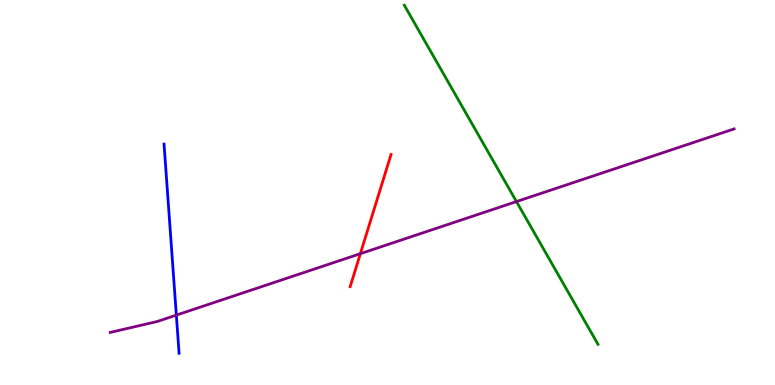[{'lines': ['blue', 'red'], 'intersections': []}, {'lines': ['green', 'red'], 'intersections': []}, {'lines': ['purple', 'red'], 'intersections': [{'x': 4.65, 'y': 3.41}]}, {'lines': ['blue', 'green'], 'intersections': []}, {'lines': ['blue', 'purple'], 'intersections': [{'x': 2.28, 'y': 1.82}]}, {'lines': ['green', 'purple'], 'intersections': [{'x': 6.66, 'y': 4.76}]}]